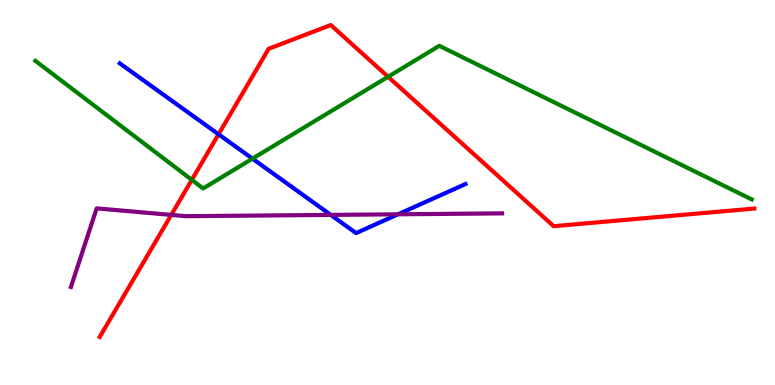[{'lines': ['blue', 'red'], 'intersections': [{'x': 2.82, 'y': 6.51}]}, {'lines': ['green', 'red'], 'intersections': [{'x': 2.48, 'y': 5.33}, {'x': 5.01, 'y': 8.01}]}, {'lines': ['purple', 'red'], 'intersections': [{'x': 2.21, 'y': 4.42}]}, {'lines': ['blue', 'green'], 'intersections': [{'x': 3.26, 'y': 5.88}]}, {'lines': ['blue', 'purple'], 'intersections': [{'x': 4.27, 'y': 4.42}, {'x': 5.14, 'y': 4.43}]}, {'lines': ['green', 'purple'], 'intersections': []}]